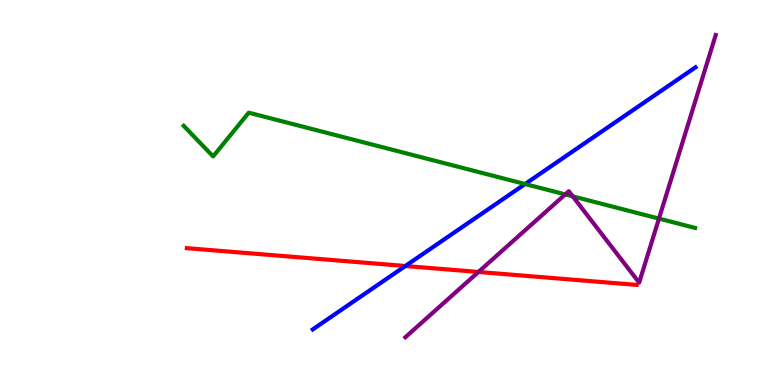[{'lines': ['blue', 'red'], 'intersections': [{'x': 5.23, 'y': 3.09}]}, {'lines': ['green', 'red'], 'intersections': []}, {'lines': ['purple', 'red'], 'intersections': [{'x': 6.17, 'y': 2.94}]}, {'lines': ['blue', 'green'], 'intersections': [{'x': 6.78, 'y': 5.22}]}, {'lines': ['blue', 'purple'], 'intersections': []}, {'lines': ['green', 'purple'], 'intersections': [{'x': 7.29, 'y': 4.95}, {'x': 7.39, 'y': 4.9}, {'x': 8.5, 'y': 4.32}]}]